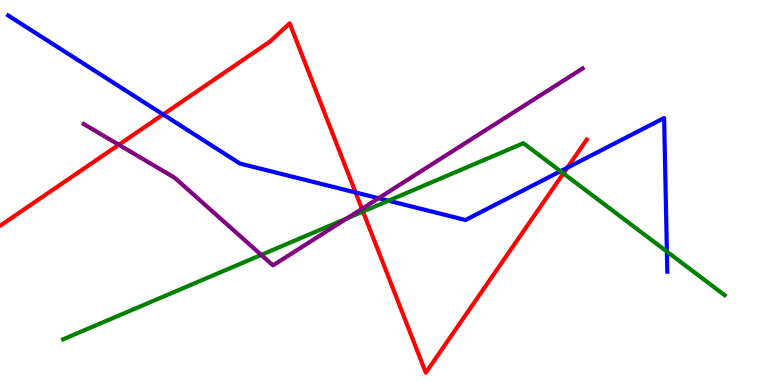[{'lines': ['blue', 'red'], 'intersections': [{'x': 2.11, 'y': 7.03}, {'x': 4.59, 'y': 5.0}, {'x': 7.32, 'y': 5.64}]}, {'lines': ['green', 'red'], 'intersections': [{'x': 4.68, 'y': 4.51}, {'x': 7.27, 'y': 5.5}]}, {'lines': ['purple', 'red'], 'intersections': [{'x': 1.53, 'y': 6.24}, {'x': 4.67, 'y': 4.58}]}, {'lines': ['blue', 'green'], 'intersections': [{'x': 5.01, 'y': 4.79}, {'x': 7.23, 'y': 5.55}, {'x': 8.61, 'y': 3.47}]}, {'lines': ['blue', 'purple'], 'intersections': [{'x': 4.88, 'y': 4.85}]}, {'lines': ['green', 'purple'], 'intersections': [{'x': 3.37, 'y': 3.38}, {'x': 4.47, 'y': 4.33}]}]